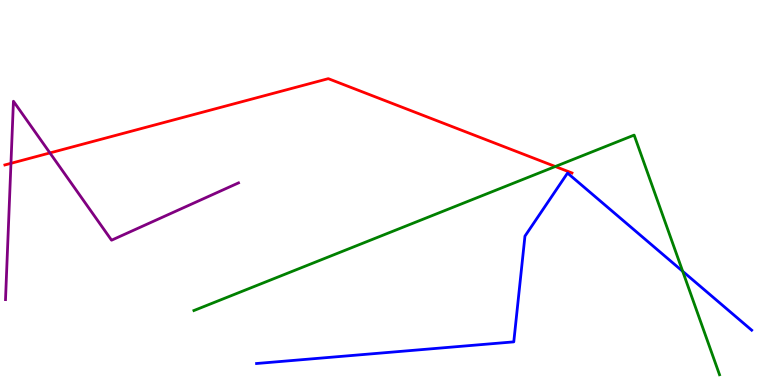[{'lines': ['blue', 'red'], 'intersections': []}, {'lines': ['green', 'red'], 'intersections': [{'x': 7.17, 'y': 5.67}]}, {'lines': ['purple', 'red'], 'intersections': [{'x': 0.141, 'y': 5.76}, {'x': 0.644, 'y': 6.03}]}, {'lines': ['blue', 'green'], 'intersections': [{'x': 8.81, 'y': 2.95}]}, {'lines': ['blue', 'purple'], 'intersections': []}, {'lines': ['green', 'purple'], 'intersections': []}]